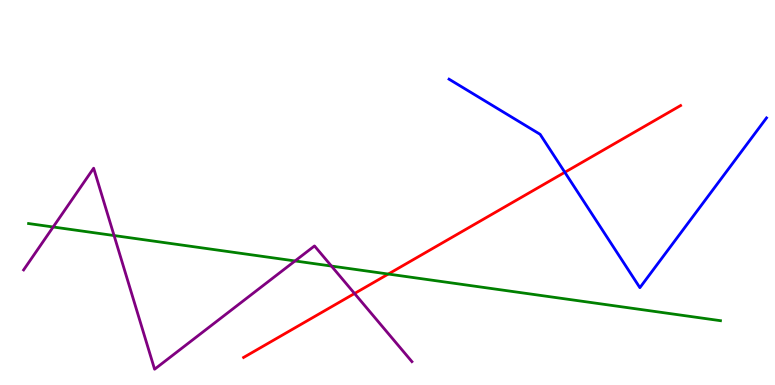[{'lines': ['blue', 'red'], 'intersections': [{'x': 7.29, 'y': 5.52}]}, {'lines': ['green', 'red'], 'intersections': [{'x': 5.01, 'y': 2.88}]}, {'lines': ['purple', 'red'], 'intersections': [{'x': 4.57, 'y': 2.38}]}, {'lines': ['blue', 'green'], 'intersections': []}, {'lines': ['blue', 'purple'], 'intersections': []}, {'lines': ['green', 'purple'], 'intersections': [{'x': 0.686, 'y': 4.1}, {'x': 1.47, 'y': 3.88}, {'x': 3.81, 'y': 3.22}, {'x': 4.28, 'y': 3.09}]}]